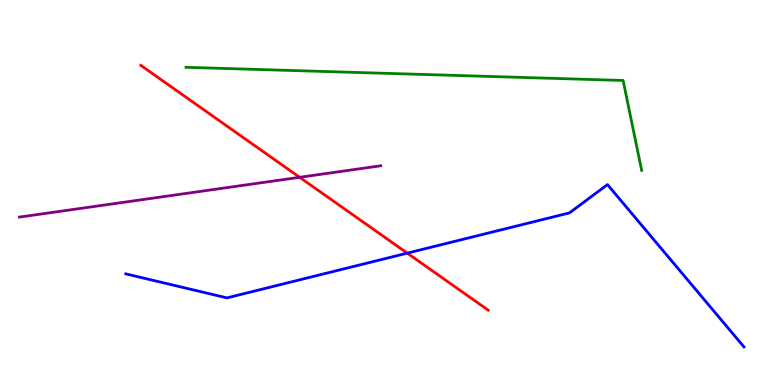[{'lines': ['blue', 'red'], 'intersections': [{'x': 5.26, 'y': 3.42}]}, {'lines': ['green', 'red'], 'intersections': []}, {'lines': ['purple', 'red'], 'intersections': [{'x': 3.87, 'y': 5.4}]}, {'lines': ['blue', 'green'], 'intersections': []}, {'lines': ['blue', 'purple'], 'intersections': []}, {'lines': ['green', 'purple'], 'intersections': []}]